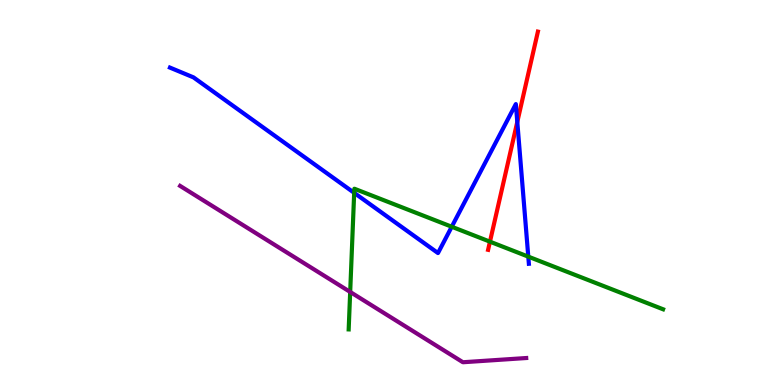[{'lines': ['blue', 'red'], 'intersections': [{'x': 6.67, 'y': 6.83}]}, {'lines': ['green', 'red'], 'intersections': [{'x': 6.32, 'y': 3.72}]}, {'lines': ['purple', 'red'], 'intersections': []}, {'lines': ['blue', 'green'], 'intersections': [{'x': 4.57, 'y': 4.99}, {'x': 5.83, 'y': 4.11}, {'x': 6.82, 'y': 3.33}]}, {'lines': ['blue', 'purple'], 'intersections': []}, {'lines': ['green', 'purple'], 'intersections': [{'x': 4.52, 'y': 2.42}]}]